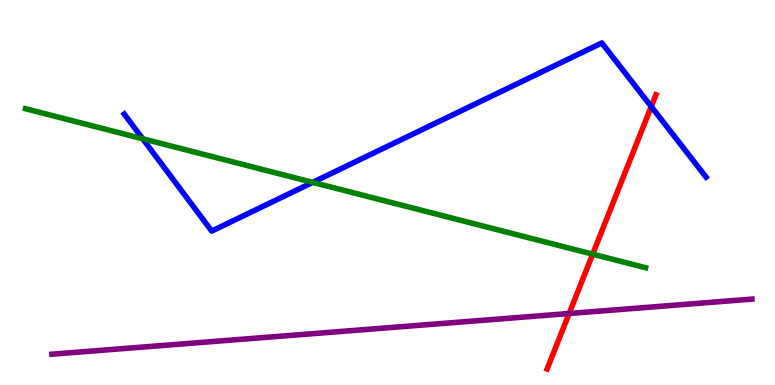[{'lines': ['blue', 'red'], 'intersections': [{'x': 8.4, 'y': 7.23}]}, {'lines': ['green', 'red'], 'intersections': [{'x': 7.65, 'y': 3.4}]}, {'lines': ['purple', 'red'], 'intersections': [{'x': 7.34, 'y': 1.86}]}, {'lines': ['blue', 'green'], 'intersections': [{'x': 1.84, 'y': 6.4}, {'x': 4.04, 'y': 5.26}]}, {'lines': ['blue', 'purple'], 'intersections': []}, {'lines': ['green', 'purple'], 'intersections': []}]